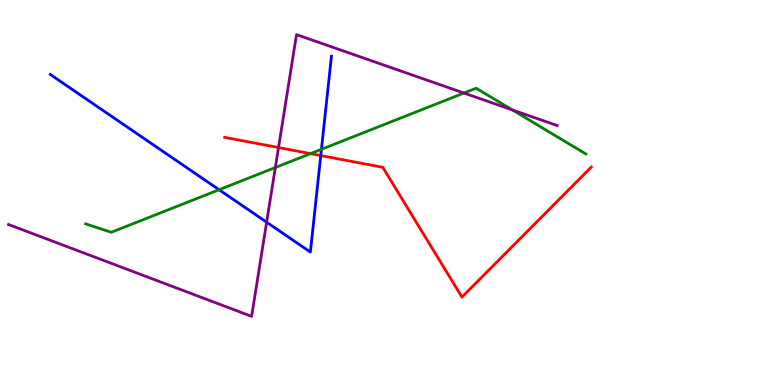[{'lines': ['blue', 'red'], 'intersections': [{'x': 4.14, 'y': 5.96}]}, {'lines': ['green', 'red'], 'intersections': [{'x': 4.01, 'y': 6.01}]}, {'lines': ['purple', 'red'], 'intersections': [{'x': 3.59, 'y': 6.17}]}, {'lines': ['blue', 'green'], 'intersections': [{'x': 2.83, 'y': 5.07}, {'x': 4.15, 'y': 6.12}]}, {'lines': ['blue', 'purple'], 'intersections': [{'x': 3.44, 'y': 4.23}]}, {'lines': ['green', 'purple'], 'intersections': [{'x': 3.55, 'y': 5.65}, {'x': 5.99, 'y': 7.58}, {'x': 6.61, 'y': 7.14}]}]